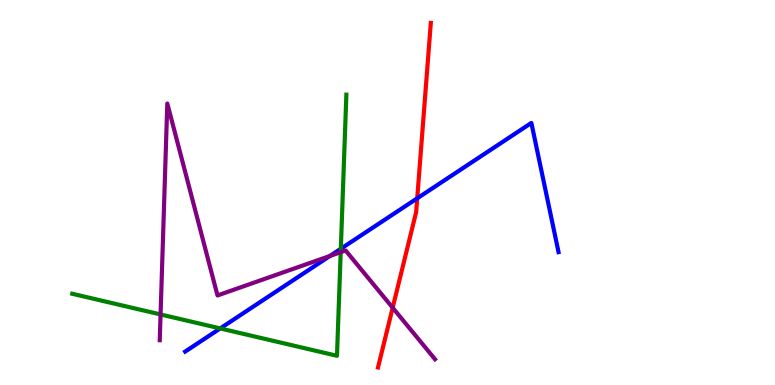[{'lines': ['blue', 'red'], 'intersections': [{'x': 5.38, 'y': 4.85}]}, {'lines': ['green', 'red'], 'intersections': []}, {'lines': ['purple', 'red'], 'intersections': [{'x': 5.07, 'y': 2.01}]}, {'lines': ['blue', 'green'], 'intersections': [{'x': 2.84, 'y': 1.47}, {'x': 4.4, 'y': 3.54}]}, {'lines': ['blue', 'purple'], 'intersections': [{'x': 4.26, 'y': 3.35}]}, {'lines': ['green', 'purple'], 'intersections': [{'x': 2.07, 'y': 1.83}, {'x': 4.4, 'y': 3.45}]}]